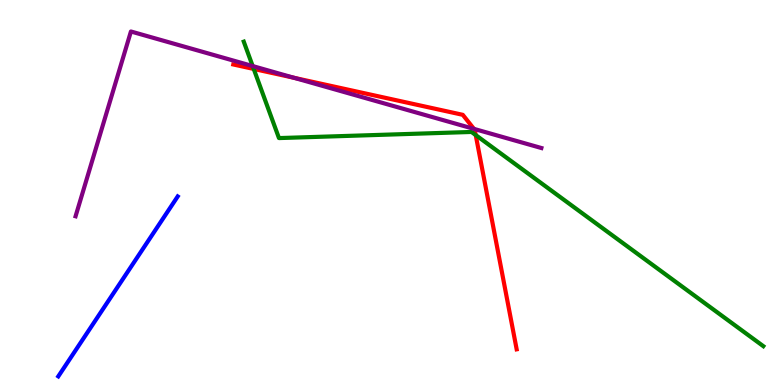[{'lines': ['blue', 'red'], 'intersections': []}, {'lines': ['green', 'red'], 'intersections': [{'x': 3.27, 'y': 8.21}, {'x': 6.14, 'y': 6.49}]}, {'lines': ['purple', 'red'], 'intersections': [{'x': 3.79, 'y': 7.98}, {'x': 6.12, 'y': 6.65}]}, {'lines': ['blue', 'green'], 'intersections': []}, {'lines': ['blue', 'purple'], 'intersections': []}, {'lines': ['green', 'purple'], 'intersections': [{'x': 3.26, 'y': 8.28}]}]